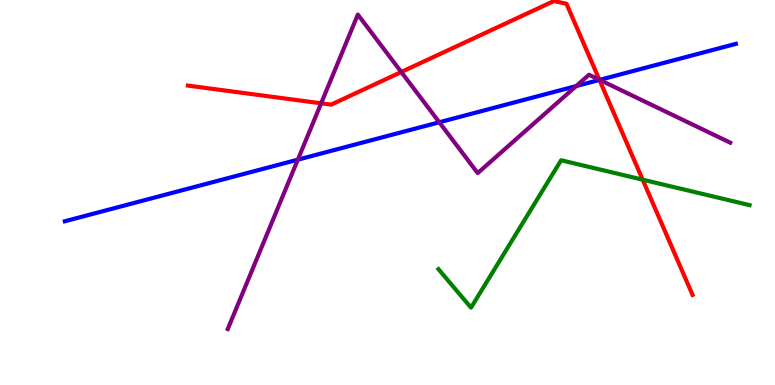[{'lines': ['blue', 'red'], 'intersections': [{'x': 7.73, 'y': 7.92}]}, {'lines': ['green', 'red'], 'intersections': [{'x': 8.29, 'y': 5.33}]}, {'lines': ['purple', 'red'], 'intersections': [{'x': 4.14, 'y': 7.32}, {'x': 5.18, 'y': 8.13}, {'x': 7.73, 'y': 7.93}]}, {'lines': ['blue', 'green'], 'intersections': []}, {'lines': ['blue', 'purple'], 'intersections': [{'x': 3.84, 'y': 5.85}, {'x': 5.67, 'y': 6.82}, {'x': 7.43, 'y': 7.76}, {'x': 7.74, 'y': 7.93}]}, {'lines': ['green', 'purple'], 'intersections': []}]